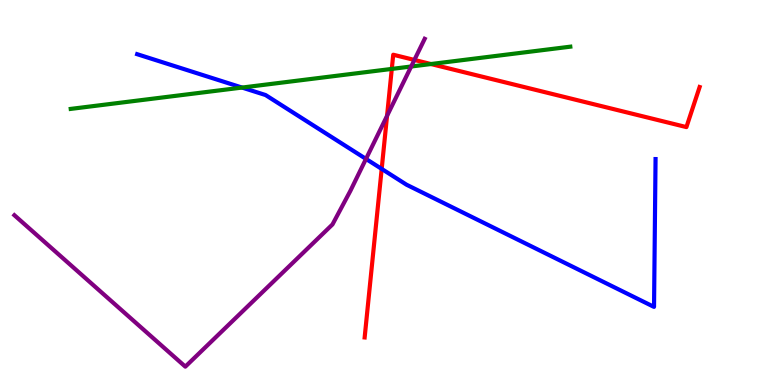[{'lines': ['blue', 'red'], 'intersections': [{'x': 4.92, 'y': 5.61}]}, {'lines': ['green', 'red'], 'intersections': [{'x': 5.06, 'y': 8.21}, {'x': 5.56, 'y': 8.34}]}, {'lines': ['purple', 'red'], 'intersections': [{'x': 4.99, 'y': 6.99}, {'x': 5.35, 'y': 8.44}]}, {'lines': ['blue', 'green'], 'intersections': [{'x': 3.12, 'y': 7.73}]}, {'lines': ['blue', 'purple'], 'intersections': [{'x': 4.72, 'y': 5.87}]}, {'lines': ['green', 'purple'], 'intersections': [{'x': 5.31, 'y': 8.27}]}]